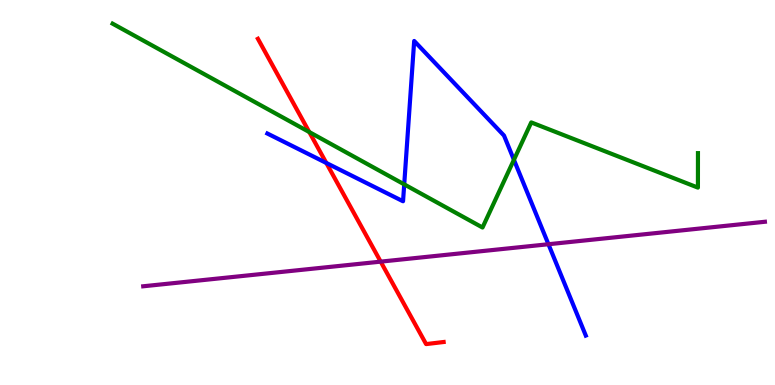[{'lines': ['blue', 'red'], 'intersections': [{'x': 4.21, 'y': 5.77}]}, {'lines': ['green', 'red'], 'intersections': [{'x': 3.99, 'y': 6.57}]}, {'lines': ['purple', 'red'], 'intersections': [{'x': 4.91, 'y': 3.2}]}, {'lines': ['blue', 'green'], 'intersections': [{'x': 5.22, 'y': 5.21}, {'x': 6.63, 'y': 5.85}]}, {'lines': ['blue', 'purple'], 'intersections': [{'x': 7.08, 'y': 3.66}]}, {'lines': ['green', 'purple'], 'intersections': []}]